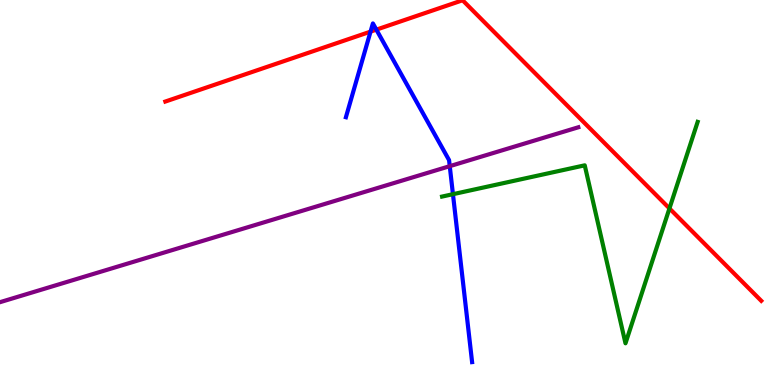[{'lines': ['blue', 'red'], 'intersections': [{'x': 4.78, 'y': 9.18}, {'x': 4.86, 'y': 9.23}]}, {'lines': ['green', 'red'], 'intersections': [{'x': 8.64, 'y': 4.59}]}, {'lines': ['purple', 'red'], 'intersections': []}, {'lines': ['blue', 'green'], 'intersections': [{'x': 5.84, 'y': 4.96}]}, {'lines': ['blue', 'purple'], 'intersections': [{'x': 5.8, 'y': 5.68}]}, {'lines': ['green', 'purple'], 'intersections': []}]